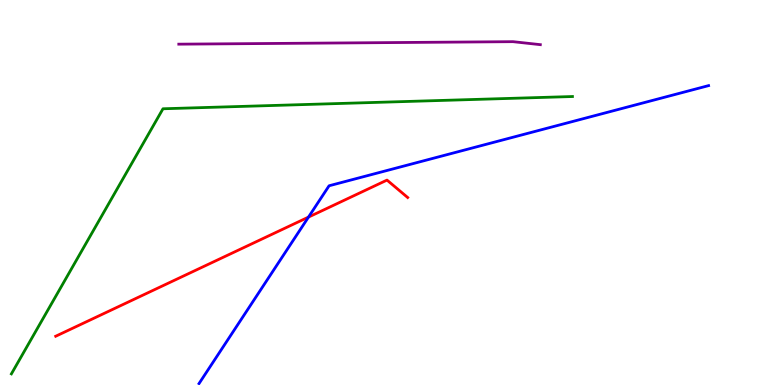[{'lines': ['blue', 'red'], 'intersections': [{'x': 3.98, 'y': 4.36}]}, {'lines': ['green', 'red'], 'intersections': []}, {'lines': ['purple', 'red'], 'intersections': []}, {'lines': ['blue', 'green'], 'intersections': []}, {'lines': ['blue', 'purple'], 'intersections': []}, {'lines': ['green', 'purple'], 'intersections': []}]